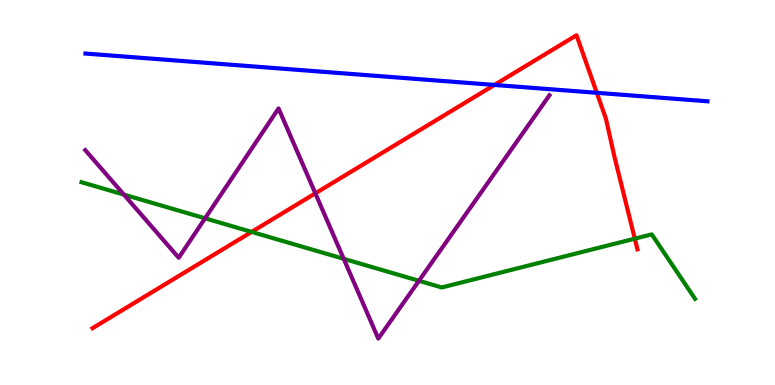[{'lines': ['blue', 'red'], 'intersections': [{'x': 6.38, 'y': 7.79}, {'x': 7.7, 'y': 7.59}]}, {'lines': ['green', 'red'], 'intersections': [{'x': 3.25, 'y': 3.98}, {'x': 8.19, 'y': 3.8}]}, {'lines': ['purple', 'red'], 'intersections': [{'x': 4.07, 'y': 4.98}]}, {'lines': ['blue', 'green'], 'intersections': []}, {'lines': ['blue', 'purple'], 'intersections': []}, {'lines': ['green', 'purple'], 'intersections': [{'x': 1.6, 'y': 4.95}, {'x': 2.65, 'y': 4.33}, {'x': 4.44, 'y': 3.28}, {'x': 5.41, 'y': 2.71}]}]